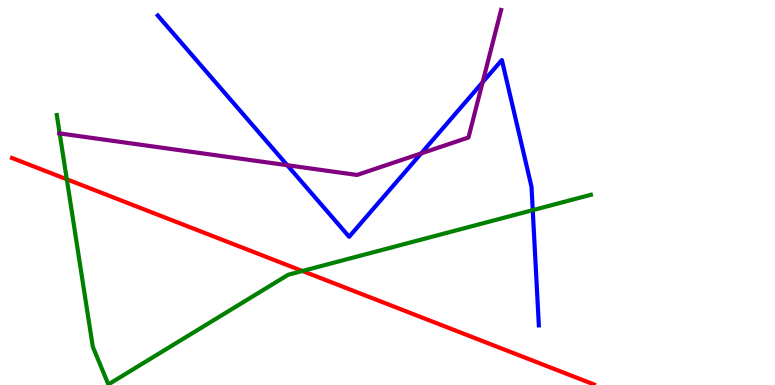[{'lines': ['blue', 'red'], 'intersections': []}, {'lines': ['green', 'red'], 'intersections': [{'x': 0.862, 'y': 5.34}, {'x': 3.9, 'y': 2.96}]}, {'lines': ['purple', 'red'], 'intersections': []}, {'lines': ['blue', 'green'], 'intersections': [{'x': 6.87, 'y': 4.54}]}, {'lines': ['blue', 'purple'], 'intersections': [{'x': 3.71, 'y': 5.71}, {'x': 5.43, 'y': 6.02}, {'x': 6.23, 'y': 7.86}]}, {'lines': ['green', 'purple'], 'intersections': [{'x': 0.77, 'y': 6.53}]}]